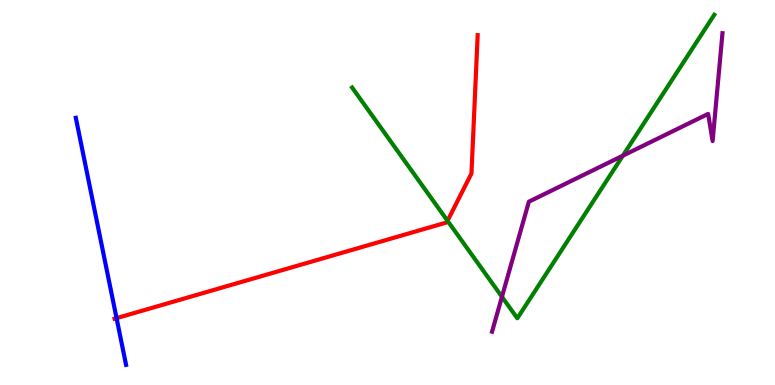[{'lines': ['blue', 'red'], 'intersections': [{'x': 1.5, 'y': 1.74}]}, {'lines': ['green', 'red'], 'intersections': [{'x': 5.77, 'y': 4.27}]}, {'lines': ['purple', 'red'], 'intersections': []}, {'lines': ['blue', 'green'], 'intersections': []}, {'lines': ['blue', 'purple'], 'intersections': []}, {'lines': ['green', 'purple'], 'intersections': [{'x': 6.48, 'y': 2.29}, {'x': 8.04, 'y': 5.96}]}]